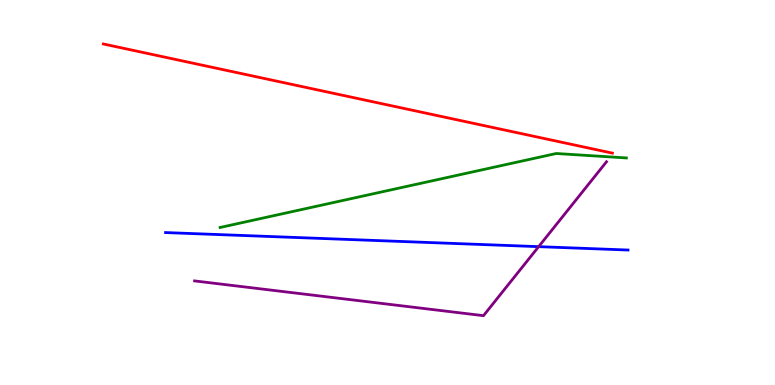[{'lines': ['blue', 'red'], 'intersections': []}, {'lines': ['green', 'red'], 'intersections': []}, {'lines': ['purple', 'red'], 'intersections': []}, {'lines': ['blue', 'green'], 'intersections': []}, {'lines': ['blue', 'purple'], 'intersections': [{'x': 6.95, 'y': 3.59}]}, {'lines': ['green', 'purple'], 'intersections': []}]